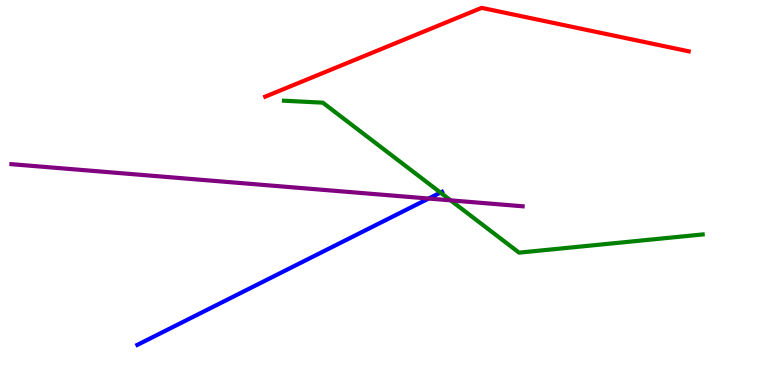[{'lines': ['blue', 'red'], 'intersections': []}, {'lines': ['green', 'red'], 'intersections': []}, {'lines': ['purple', 'red'], 'intersections': []}, {'lines': ['blue', 'green'], 'intersections': [{'x': 5.68, 'y': 5.0}]}, {'lines': ['blue', 'purple'], 'intersections': [{'x': 5.53, 'y': 4.84}]}, {'lines': ['green', 'purple'], 'intersections': [{'x': 5.81, 'y': 4.8}]}]